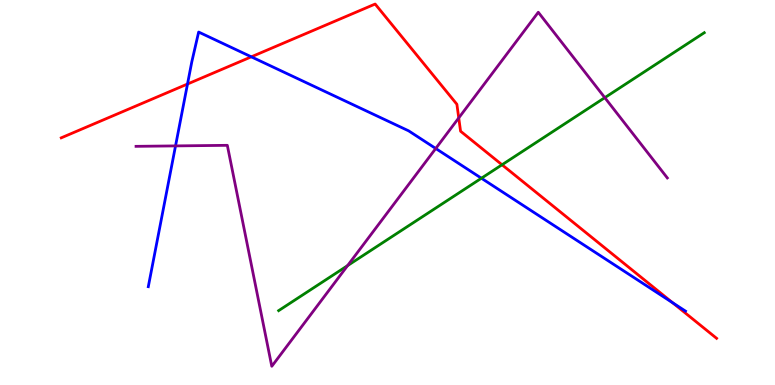[{'lines': ['blue', 'red'], 'intersections': [{'x': 2.42, 'y': 7.82}, {'x': 3.24, 'y': 8.52}, {'x': 8.68, 'y': 2.14}]}, {'lines': ['green', 'red'], 'intersections': [{'x': 6.48, 'y': 5.72}]}, {'lines': ['purple', 'red'], 'intersections': [{'x': 5.92, 'y': 6.94}]}, {'lines': ['blue', 'green'], 'intersections': [{'x': 6.21, 'y': 5.37}]}, {'lines': ['blue', 'purple'], 'intersections': [{'x': 2.26, 'y': 6.21}, {'x': 5.62, 'y': 6.14}]}, {'lines': ['green', 'purple'], 'intersections': [{'x': 4.48, 'y': 3.1}, {'x': 7.8, 'y': 7.46}]}]